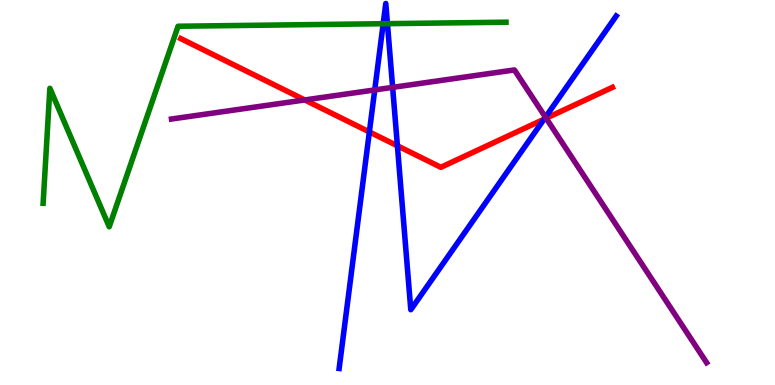[{'lines': ['blue', 'red'], 'intersections': [{'x': 4.77, 'y': 6.57}, {'x': 5.13, 'y': 6.21}, {'x': 7.02, 'y': 6.9}]}, {'lines': ['green', 'red'], 'intersections': []}, {'lines': ['purple', 'red'], 'intersections': [{'x': 3.93, 'y': 7.4}, {'x': 7.05, 'y': 6.93}]}, {'lines': ['blue', 'green'], 'intersections': [{'x': 4.94, 'y': 9.38}, {'x': 5.0, 'y': 9.39}]}, {'lines': ['blue', 'purple'], 'intersections': [{'x': 4.84, 'y': 7.66}, {'x': 5.07, 'y': 7.73}, {'x': 7.04, 'y': 6.96}]}, {'lines': ['green', 'purple'], 'intersections': []}]